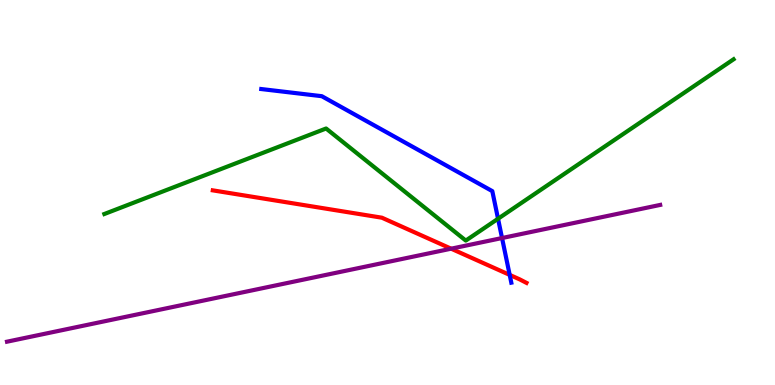[{'lines': ['blue', 'red'], 'intersections': [{'x': 6.58, 'y': 2.86}]}, {'lines': ['green', 'red'], 'intersections': []}, {'lines': ['purple', 'red'], 'intersections': [{'x': 5.82, 'y': 3.54}]}, {'lines': ['blue', 'green'], 'intersections': [{'x': 6.43, 'y': 4.32}]}, {'lines': ['blue', 'purple'], 'intersections': [{'x': 6.48, 'y': 3.82}]}, {'lines': ['green', 'purple'], 'intersections': []}]